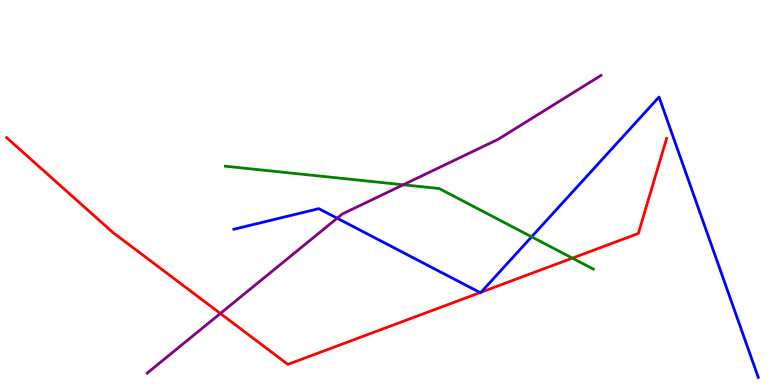[{'lines': ['blue', 'red'], 'intersections': [{'x': 6.19, 'y': 2.4}, {'x': 6.21, 'y': 2.41}]}, {'lines': ['green', 'red'], 'intersections': [{'x': 7.39, 'y': 3.3}]}, {'lines': ['purple', 'red'], 'intersections': [{'x': 2.84, 'y': 1.86}]}, {'lines': ['blue', 'green'], 'intersections': [{'x': 6.86, 'y': 3.85}]}, {'lines': ['blue', 'purple'], 'intersections': [{'x': 4.35, 'y': 4.33}]}, {'lines': ['green', 'purple'], 'intersections': [{'x': 5.2, 'y': 5.2}]}]